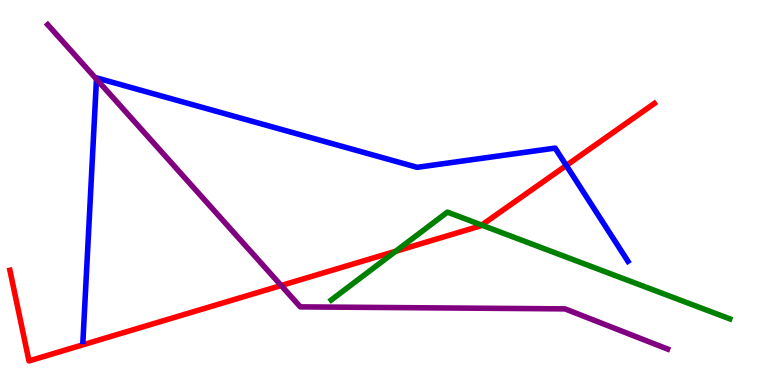[{'lines': ['blue', 'red'], 'intersections': [{'x': 7.31, 'y': 5.7}]}, {'lines': ['green', 'red'], 'intersections': [{'x': 5.11, 'y': 3.47}, {'x': 6.22, 'y': 4.15}]}, {'lines': ['purple', 'red'], 'intersections': [{'x': 3.63, 'y': 2.58}]}, {'lines': ['blue', 'green'], 'intersections': []}, {'lines': ['blue', 'purple'], 'intersections': [{'x': 1.24, 'y': 7.94}]}, {'lines': ['green', 'purple'], 'intersections': []}]